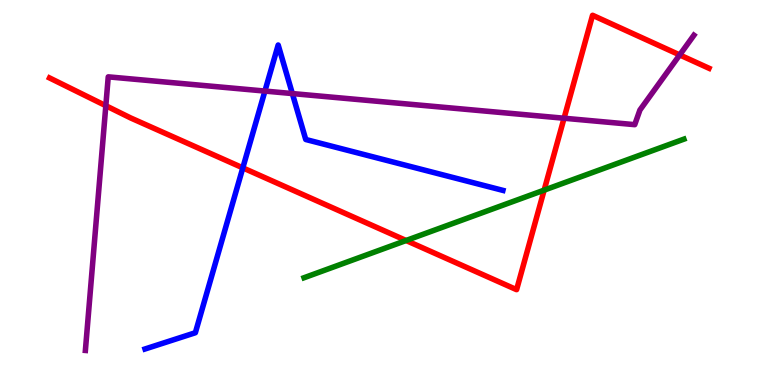[{'lines': ['blue', 'red'], 'intersections': [{'x': 3.13, 'y': 5.64}]}, {'lines': ['green', 'red'], 'intersections': [{'x': 5.24, 'y': 3.75}, {'x': 7.02, 'y': 5.06}]}, {'lines': ['purple', 'red'], 'intersections': [{'x': 1.37, 'y': 7.25}, {'x': 7.28, 'y': 6.93}, {'x': 8.77, 'y': 8.57}]}, {'lines': ['blue', 'green'], 'intersections': []}, {'lines': ['blue', 'purple'], 'intersections': [{'x': 3.42, 'y': 7.63}, {'x': 3.77, 'y': 7.57}]}, {'lines': ['green', 'purple'], 'intersections': []}]